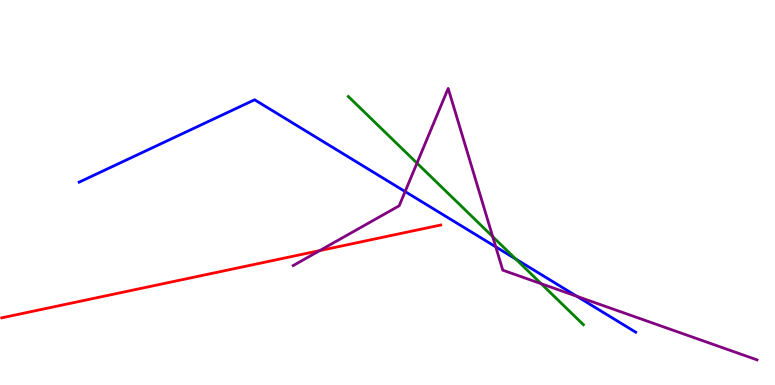[{'lines': ['blue', 'red'], 'intersections': []}, {'lines': ['green', 'red'], 'intersections': []}, {'lines': ['purple', 'red'], 'intersections': [{'x': 4.13, 'y': 3.49}]}, {'lines': ['blue', 'green'], 'intersections': [{'x': 6.66, 'y': 3.27}]}, {'lines': ['blue', 'purple'], 'intersections': [{'x': 5.23, 'y': 5.02}, {'x': 6.4, 'y': 3.59}, {'x': 7.44, 'y': 2.3}]}, {'lines': ['green', 'purple'], 'intersections': [{'x': 5.38, 'y': 5.76}, {'x': 6.36, 'y': 3.85}, {'x': 6.98, 'y': 2.63}]}]